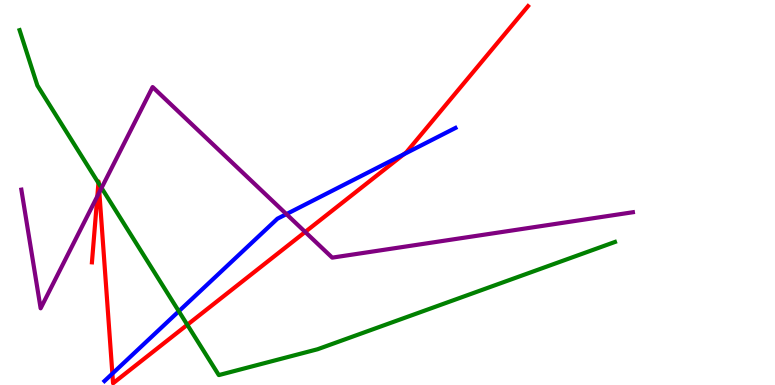[{'lines': ['blue', 'red'], 'intersections': [{'x': 1.45, 'y': 0.295}, {'x': 5.21, 'y': 5.99}]}, {'lines': ['green', 'red'], 'intersections': [{'x': 1.27, 'y': 5.25}, {'x': 1.27, 'y': 5.24}, {'x': 2.42, 'y': 1.56}]}, {'lines': ['purple', 'red'], 'intersections': [{'x': 1.26, 'y': 4.9}, {'x': 1.28, 'y': 5.0}, {'x': 3.94, 'y': 3.98}]}, {'lines': ['blue', 'green'], 'intersections': [{'x': 2.31, 'y': 1.92}]}, {'lines': ['blue', 'purple'], 'intersections': [{'x': 3.7, 'y': 4.44}]}, {'lines': ['green', 'purple'], 'intersections': [{'x': 1.31, 'y': 5.12}]}]